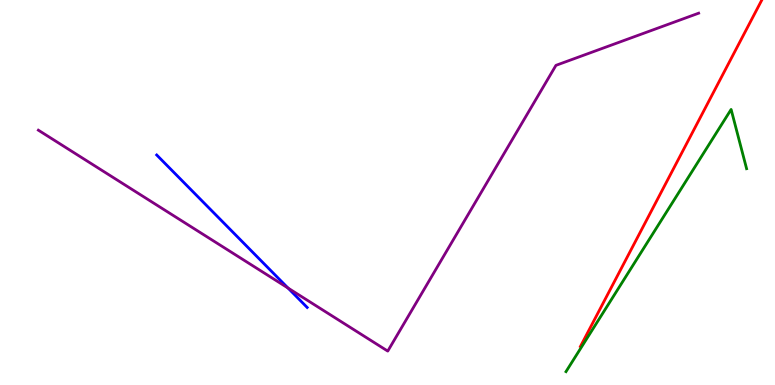[{'lines': ['blue', 'red'], 'intersections': []}, {'lines': ['green', 'red'], 'intersections': []}, {'lines': ['purple', 'red'], 'intersections': []}, {'lines': ['blue', 'green'], 'intersections': []}, {'lines': ['blue', 'purple'], 'intersections': [{'x': 3.72, 'y': 2.52}]}, {'lines': ['green', 'purple'], 'intersections': []}]